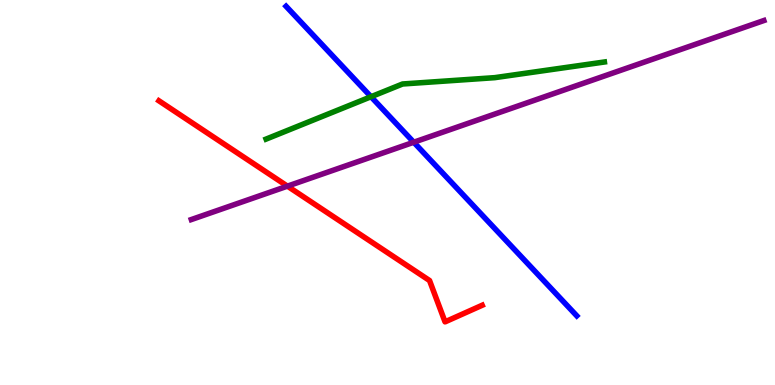[{'lines': ['blue', 'red'], 'intersections': []}, {'lines': ['green', 'red'], 'intersections': []}, {'lines': ['purple', 'red'], 'intersections': [{'x': 3.71, 'y': 5.16}]}, {'lines': ['blue', 'green'], 'intersections': [{'x': 4.79, 'y': 7.49}]}, {'lines': ['blue', 'purple'], 'intersections': [{'x': 5.34, 'y': 6.31}]}, {'lines': ['green', 'purple'], 'intersections': []}]